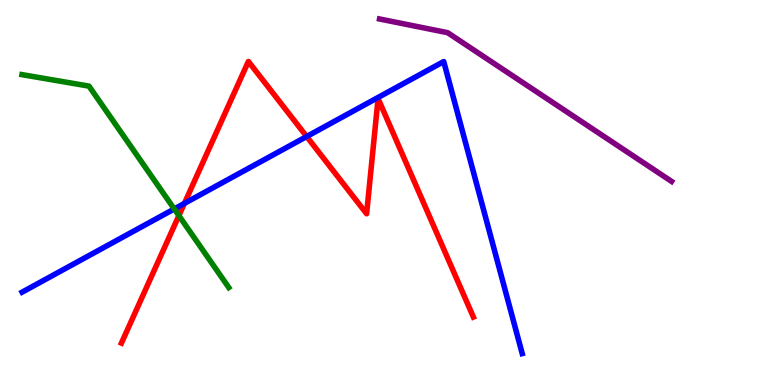[{'lines': ['blue', 'red'], 'intersections': [{'x': 2.38, 'y': 4.72}, {'x': 3.96, 'y': 6.45}]}, {'lines': ['green', 'red'], 'intersections': [{'x': 2.31, 'y': 4.4}]}, {'lines': ['purple', 'red'], 'intersections': []}, {'lines': ['blue', 'green'], 'intersections': [{'x': 2.25, 'y': 4.57}]}, {'lines': ['blue', 'purple'], 'intersections': []}, {'lines': ['green', 'purple'], 'intersections': []}]